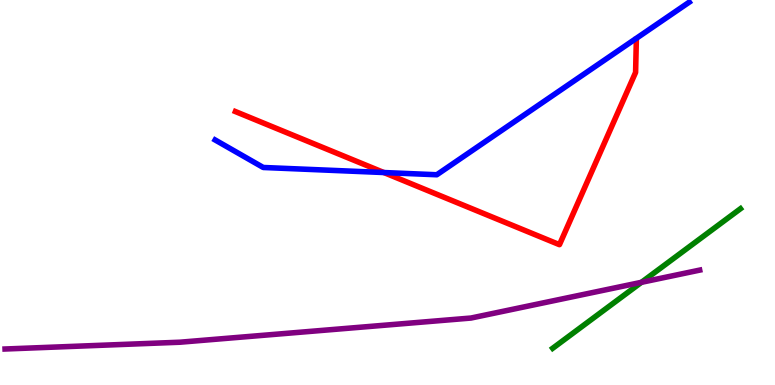[{'lines': ['blue', 'red'], 'intersections': [{'x': 4.95, 'y': 5.52}]}, {'lines': ['green', 'red'], 'intersections': []}, {'lines': ['purple', 'red'], 'intersections': []}, {'lines': ['blue', 'green'], 'intersections': []}, {'lines': ['blue', 'purple'], 'intersections': []}, {'lines': ['green', 'purple'], 'intersections': [{'x': 8.28, 'y': 2.67}]}]